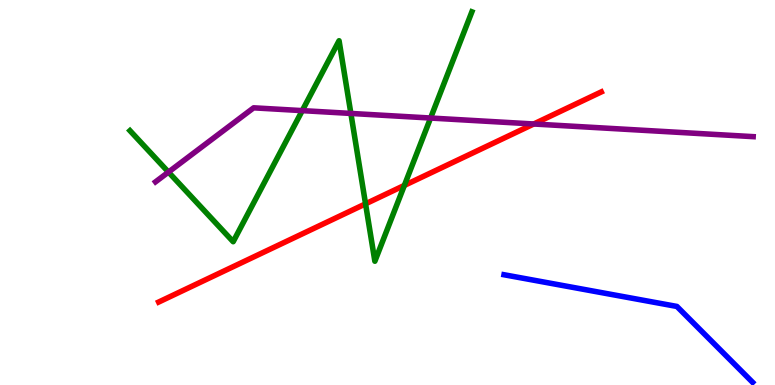[{'lines': ['blue', 'red'], 'intersections': []}, {'lines': ['green', 'red'], 'intersections': [{'x': 4.72, 'y': 4.71}, {'x': 5.22, 'y': 5.18}]}, {'lines': ['purple', 'red'], 'intersections': [{'x': 6.89, 'y': 6.78}]}, {'lines': ['blue', 'green'], 'intersections': []}, {'lines': ['blue', 'purple'], 'intersections': []}, {'lines': ['green', 'purple'], 'intersections': [{'x': 2.17, 'y': 5.53}, {'x': 3.9, 'y': 7.13}, {'x': 4.53, 'y': 7.05}, {'x': 5.56, 'y': 6.93}]}]